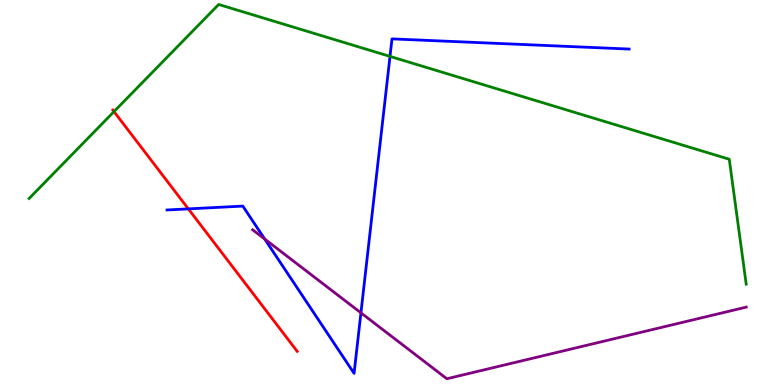[{'lines': ['blue', 'red'], 'intersections': [{'x': 2.43, 'y': 4.57}]}, {'lines': ['green', 'red'], 'intersections': [{'x': 1.47, 'y': 7.1}]}, {'lines': ['purple', 'red'], 'intersections': []}, {'lines': ['blue', 'green'], 'intersections': [{'x': 5.03, 'y': 8.54}]}, {'lines': ['blue', 'purple'], 'intersections': [{'x': 3.42, 'y': 3.79}, {'x': 4.66, 'y': 1.87}]}, {'lines': ['green', 'purple'], 'intersections': []}]